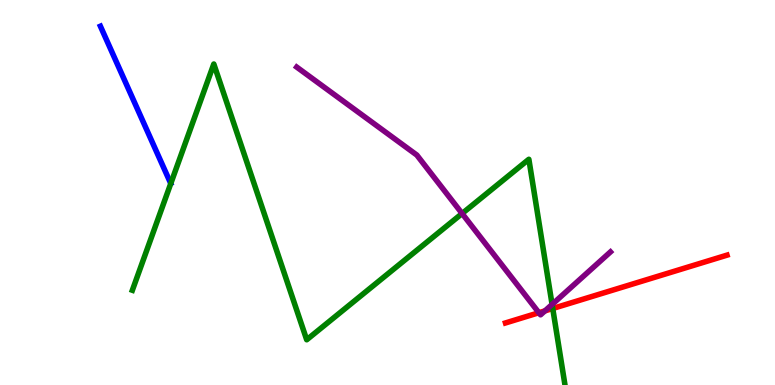[{'lines': ['blue', 'red'], 'intersections': []}, {'lines': ['green', 'red'], 'intersections': [{'x': 7.13, 'y': 1.99}]}, {'lines': ['purple', 'red'], 'intersections': [{'x': 6.95, 'y': 1.88}, {'x': 7.03, 'y': 1.93}]}, {'lines': ['blue', 'green'], 'intersections': []}, {'lines': ['blue', 'purple'], 'intersections': []}, {'lines': ['green', 'purple'], 'intersections': [{'x': 5.96, 'y': 4.45}, {'x': 7.12, 'y': 2.09}]}]